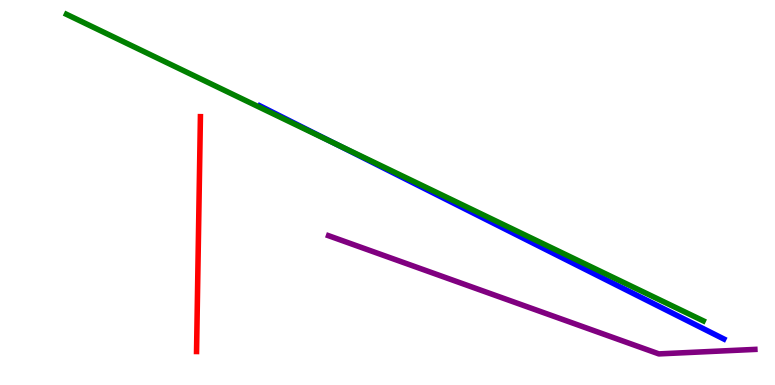[{'lines': ['blue', 'red'], 'intersections': []}, {'lines': ['green', 'red'], 'intersections': []}, {'lines': ['purple', 'red'], 'intersections': []}, {'lines': ['blue', 'green'], 'intersections': [{'x': 4.31, 'y': 6.28}]}, {'lines': ['blue', 'purple'], 'intersections': []}, {'lines': ['green', 'purple'], 'intersections': []}]